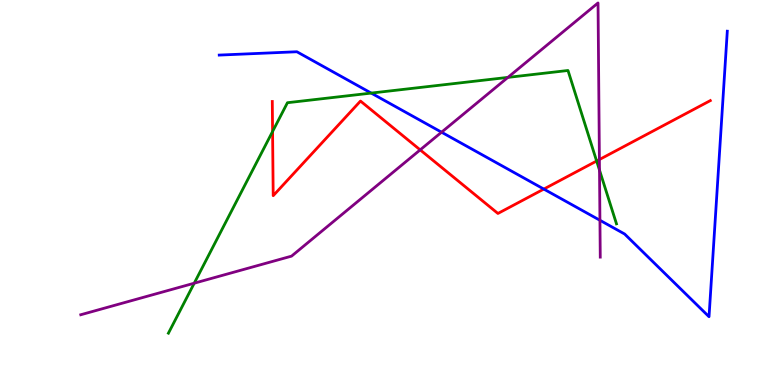[{'lines': ['blue', 'red'], 'intersections': [{'x': 7.02, 'y': 5.09}]}, {'lines': ['green', 'red'], 'intersections': [{'x': 3.52, 'y': 6.58}, {'x': 7.7, 'y': 5.82}]}, {'lines': ['purple', 'red'], 'intersections': [{'x': 5.42, 'y': 6.11}, {'x': 7.73, 'y': 5.86}]}, {'lines': ['blue', 'green'], 'intersections': [{'x': 4.79, 'y': 7.58}]}, {'lines': ['blue', 'purple'], 'intersections': [{'x': 5.7, 'y': 6.57}, {'x': 7.74, 'y': 4.28}]}, {'lines': ['green', 'purple'], 'intersections': [{'x': 2.51, 'y': 2.64}, {'x': 6.55, 'y': 7.99}, {'x': 7.74, 'y': 5.58}]}]